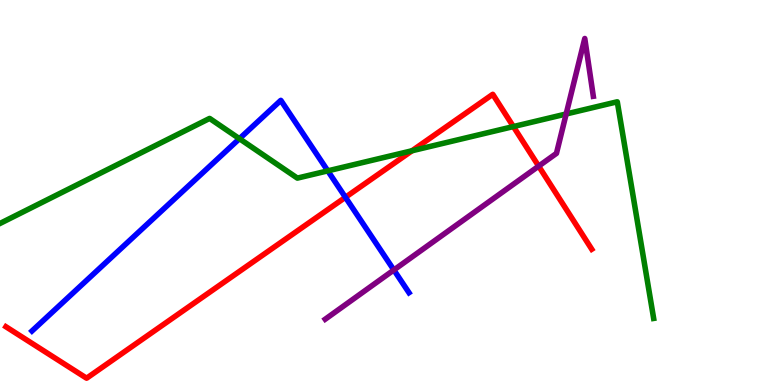[{'lines': ['blue', 'red'], 'intersections': [{'x': 4.46, 'y': 4.88}]}, {'lines': ['green', 'red'], 'intersections': [{'x': 5.32, 'y': 6.08}, {'x': 6.62, 'y': 6.71}]}, {'lines': ['purple', 'red'], 'intersections': [{'x': 6.95, 'y': 5.68}]}, {'lines': ['blue', 'green'], 'intersections': [{'x': 3.09, 'y': 6.4}, {'x': 4.23, 'y': 5.56}]}, {'lines': ['blue', 'purple'], 'intersections': [{'x': 5.08, 'y': 2.99}]}, {'lines': ['green', 'purple'], 'intersections': [{'x': 7.31, 'y': 7.04}]}]